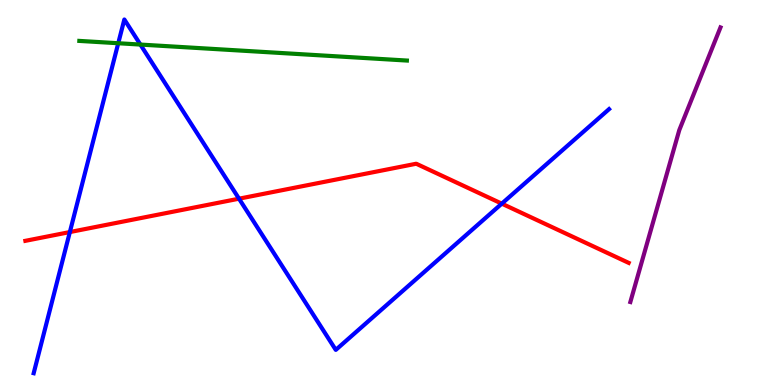[{'lines': ['blue', 'red'], 'intersections': [{'x': 0.901, 'y': 3.97}, {'x': 3.08, 'y': 4.84}, {'x': 6.47, 'y': 4.71}]}, {'lines': ['green', 'red'], 'intersections': []}, {'lines': ['purple', 'red'], 'intersections': []}, {'lines': ['blue', 'green'], 'intersections': [{'x': 1.53, 'y': 8.88}, {'x': 1.81, 'y': 8.84}]}, {'lines': ['blue', 'purple'], 'intersections': []}, {'lines': ['green', 'purple'], 'intersections': []}]